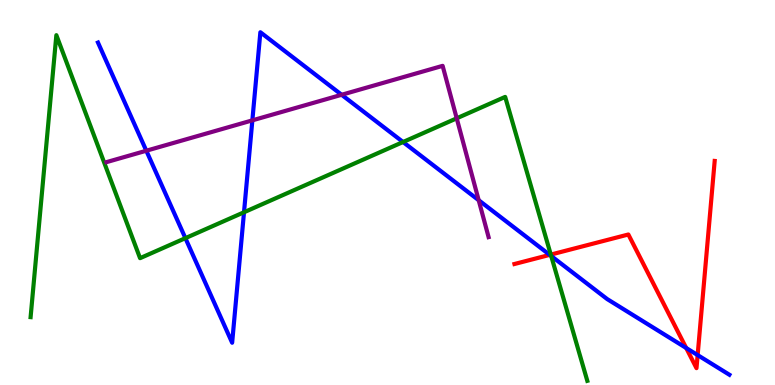[{'lines': ['blue', 'red'], 'intersections': [{'x': 7.09, 'y': 3.38}, {'x': 8.85, 'y': 0.961}, {'x': 9.0, 'y': 0.777}]}, {'lines': ['green', 'red'], 'intersections': [{'x': 7.11, 'y': 3.39}]}, {'lines': ['purple', 'red'], 'intersections': []}, {'lines': ['blue', 'green'], 'intersections': [{'x': 2.39, 'y': 3.81}, {'x': 3.15, 'y': 4.49}, {'x': 5.2, 'y': 6.31}, {'x': 7.11, 'y': 3.35}]}, {'lines': ['blue', 'purple'], 'intersections': [{'x': 1.89, 'y': 6.09}, {'x': 3.26, 'y': 6.87}, {'x': 4.41, 'y': 7.54}, {'x': 6.18, 'y': 4.8}]}, {'lines': ['green', 'purple'], 'intersections': [{'x': 5.89, 'y': 6.93}]}]